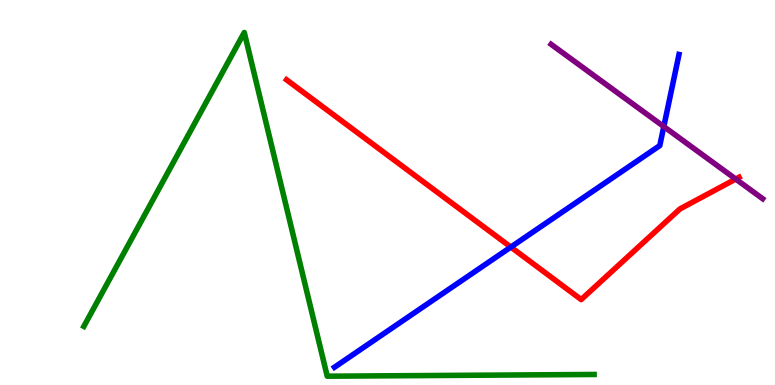[{'lines': ['blue', 'red'], 'intersections': [{'x': 6.59, 'y': 3.58}]}, {'lines': ['green', 'red'], 'intersections': []}, {'lines': ['purple', 'red'], 'intersections': [{'x': 9.49, 'y': 5.35}]}, {'lines': ['blue', 'green'], 'intersections': []}, {'lines': ['blue', 'purple'], 'intersections': [{'x': 8.57, 'y': 6.71}]}, {'lines': ['green', 'purple'], 'intersections': []}]